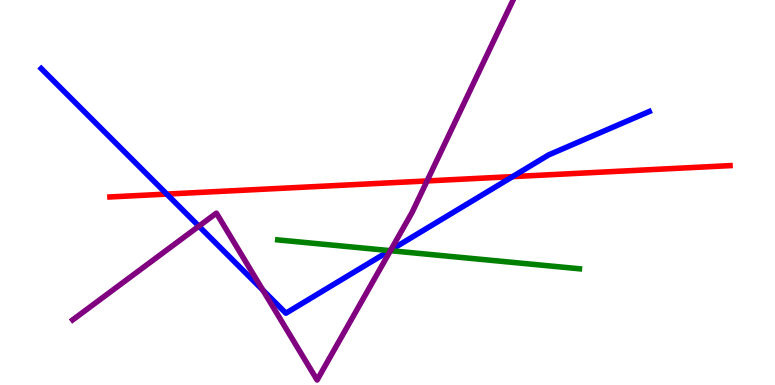[{'lines': ['blue', 'red'], 'intersections': [{'x': 2.15, 'y': 4.96}, {'x': 6.61, 'y': 5.41}]}, {'lines': ['green', 'red'], 'intersections': []}, {'lines': ['purple', 'red'], 'intersections': [{'x': 5.51, 'y': 5.3}]}, {'lines': ['blue', 'green'], 'intersections': [{'x': 5.03, 'y': 3.49}]}, {'lines': ['blue', 'purple'], 'intersections': [{'x': 2.57, 'y': 4.13}, {'x': 3.39, 'y': 2.46}, {'x': 5.04, 'y': 3.51}]}, {'lines': ['green', 'purple'], 'intersections': [{'x': 5.04, 'y': 3.49}]}]